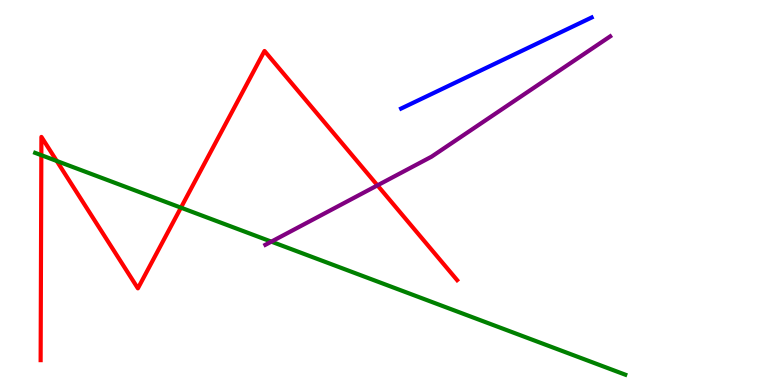[{'lines': ['blue', 'red'], 'intersections': []}, {'lines': ['green', 'red'], 'intersections': [{'x': 0.533, 'y': 5.97}, {'x': 0.732, 'y': 5.82}, {'x': 2.33, 'y': 4.61}]}, {'lines': ['purple', 'red'], 'intersections': [{'x': 4.87, 'y': 5.19}]}, {'lines': ['blue', 'green'], 'intersections': []}, {'lines': ['blue', 'purple'], 'intersections': []}, {'lines': ['green', 'purple'], 'intersections': [{'x': 3.5, 'y': 3.72}]}]